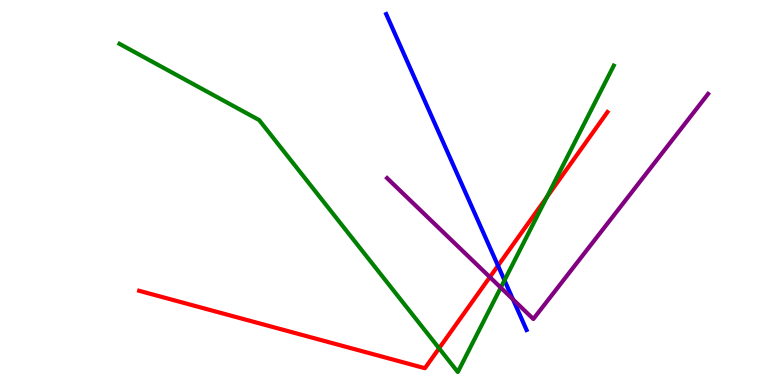[{'lines': ['blue', 'red'], 'intersections': [{'x': 6.43, 'y': 3.1}]}, {'lines': ['green', 'red'], 'intersections': [{'x': 5.67, 'y': 0.953}, {'x': 7.06, 'y': 4.88}]}, {'lines': ['purple', 'red'], 'intersections': [{'x': 6.32, 'y': 2.8}]}, {'lines': ['blue', 'green'], 'intersections': [{'x': 6.51, 'y': 2.72}]}, {'lines': ['blue', 'purple'], 'intersections': [{'x': 6.62, 'y': 2.22}]}, {'lines': ['green', 'purple'], 'intersections': [{'x': 6.46, 'y': 2.53}]}]